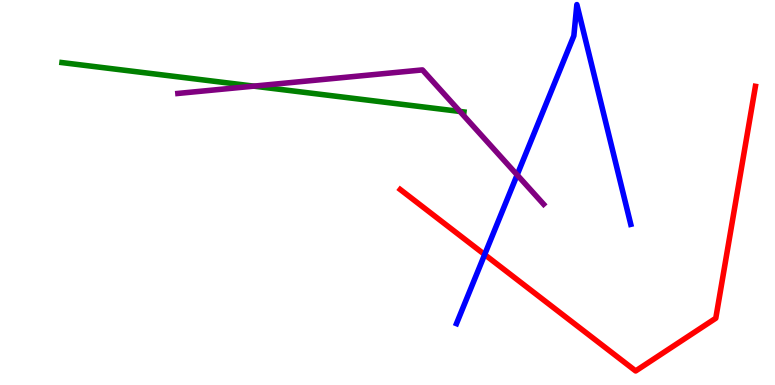[{'lines': ['blue', 'red'], 'intersections': [{'x': 6.25, 'y': 3.39}]}, {'lines': ['green', 'red'], 'intersections': []}, {'lines': ['purple', 'red'], 'intersections': []}, {'lines': ['blue', 'green'], 'intersections': []}, {'lines': ['blue', 'purple'], 'intersections': [{'x': 6.67, 'y': 5.46}]}, {'lines': ['green', 'purple'], 'intersections': [{'x': 3.27, 'y': 7.76}, {'x': 5.93, 'y': 7.11}]}]